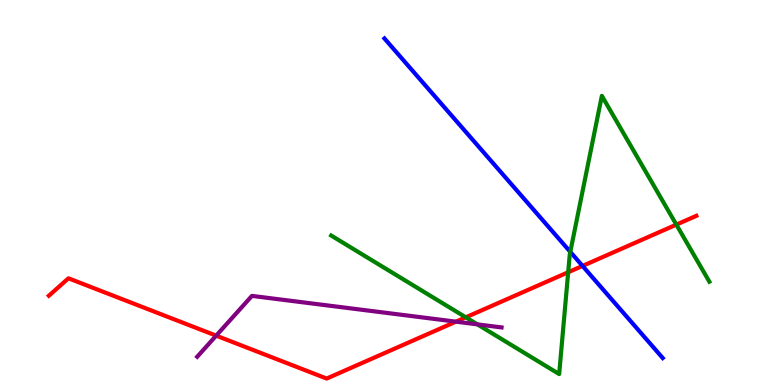[{'lines': ['blue', 'red'], 'intersections': [{'x': 7.52, 'y': 3.09}]}, {'lines': ['green', 'red'], 'intersections': [{'x': 6.01, 'y': 1.76}, {'x': 7.33, 'y': 2.93}, {'x': 8.73, 'y': 4.17}]}, {'lines': ['purple', 'red'], 'intersections': [{'x': 2.79, 'y': 1.28}, {'x': 5.88, 'y': 1.65}]}, {'lines': ['blue', 'green'], 'intersections': [{'x': 7.36, 'y': 3.46}]}, {'lines': ['blue', 'purple'], 'intersections': []}, {'lines': ['green', 'purple'], 'intersections': [{'x': 6.16, 'y': 1.57}]}]